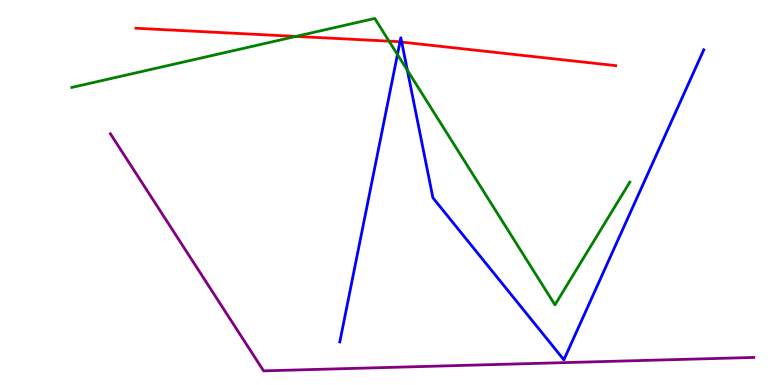[{'lines': ['blue', 'red'], 'intersections': [{'x': 5.16, 'y': 8.91}, {'x': 5.18, 'y': 8.91}]}, {'lines': ['green', 'red'], 'intersections': [{'x': 3.82, 'y': 9.05}, {'x': 5.02, 'y': 8.93}]}, {'lines': ['purple', 'red'], 'intersections': []}, {'lines': ['blue', 'green'], 'intersections': [{'x': 5.13, 'y': 8.58}, {'x': 5.26, 'y': 8.18}]}, {'lines': ['blue', 'purple'], 'intersections': []}, {'lines': ['green', 'purple'], 'intersections': []}]